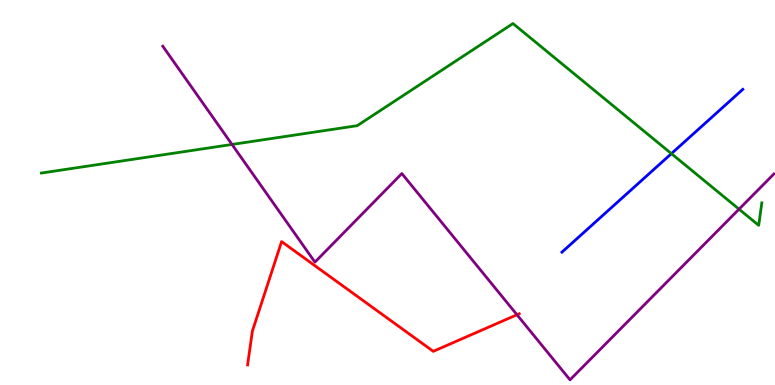[{'lines': ['blue', 'red'], 'intersections': []}, {'lines': ['green', 'red'], 'intersections': []}, {'lines': ['purple', 'red'], 'intersections': [{'x': 6.67, 'y': 1.82}]}, {'lines': ['blue', 'green'], 'intersections': [{'x': 8.66, 'y': 6.01}]}, {'lines': ['blue', 'purple'], 'intersections': []}, {'lines': ['green', 'purple'], 'intersections': [{'x': 2.99, 'y': 6.25}, {'x': 9.54, 'y': 4.57}]}]